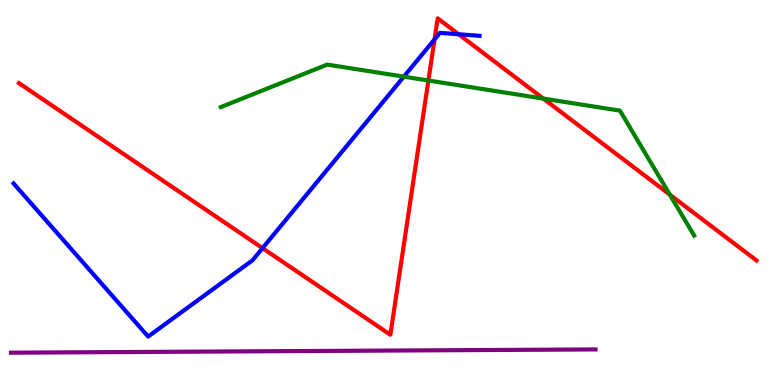[{'lines': ['blue', 'red'], 'intersections': [{'x': 3.39, 'y': 3.55}, {'x': 5.61, 'y': 8.98}, {'x': 5.92, 'y': 9.11}]}, {'lines': ['green', 'red'], 'intersections': [{'x': 5.53, 'y': 7.91}, {'x': 7.01, 'y': 7.44}, {'x': 8.64, 'y': 4.94}]}, {'lines': ['purple', 'red'], 'intersections': []}, {'lines': ['blue', 'green'], 'intersections': [{'x': 5.21, 'y': 8.01}]}, {'lines': ['blue', 'purple'], 'intersections': []}, {'lines': ['green', 'purple'], 'intersections': []}]